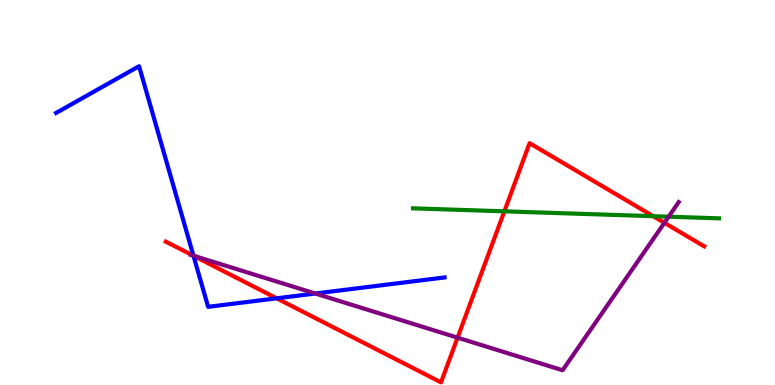[{'lines': ['blue', 'red'], 'intersections': [{'x': 2.5, 'y': 3.36}, {'x': 3.57, 'y': 2.25}]}, {'lines': ['green', 'red'], 'intersections': [{'x': 6.51, 'y': 4.51}, {'x': 8.43, 'y': 4.38}]}, {'lines': ['purple', 'red'], 'intersections': [{'x': 2.49, 'y': 3.36}, {'x': 5.9, 'y': 1.23}, {'x': 8.57, 'y': 4.21}]}, {'lines': ['blue', 'green'], 'intersections': []}, {'lines': ['blue', 'purple'], 'intersections': [{'x': 2.5, 'y': 3.36}, {'x': 4.07, 'y': 2.38}]}, {'lines': ['green', 'purple'], 'intersections': [{'x': 8.63, 'y': 4.37}]}]